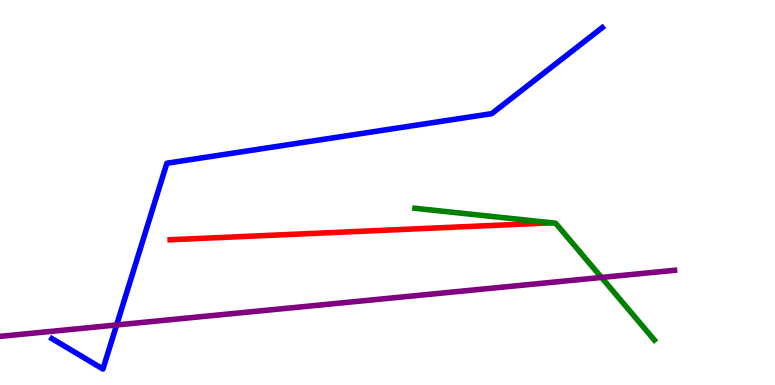[{'lines': ['blue', 'red'], 'intersections': []}, {'lines': ['green', 'red'], 'intersections': []}, {'lines': ['purple', 'red'], 'intersections': []}, {'lines': ['blue', 'green'], 'intersections': []}, {'lines': ['blue', 'purple'], 'intersections': [{'x': 1.5, 'y': 1.56}]}, {'lines': ['green', 'purple'], 'intersections': [{'x': 7.76, 'y': 2.79}]}]